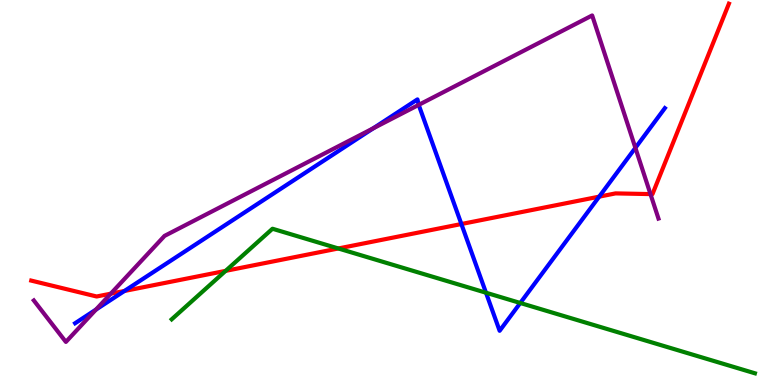[{'lines': ['blue', 'red'], 'intersections': [{'x': 1.61, 'y': 2.44}, {'x': 5.95, 'y': 4.18}, {'x': 7.73, 'y': 4.89}]}, {'lines': ['green', 'red'], 'intersections': [{'x': 2.91, 'y': 2.96}, {'x': 4.37, 'y': 3.55}]}, {'lines': ['purple', 'red'], 'intersections': [{'x': 1.43, 'y': 2.37}, {'x': 8.39, 'y': 4.96}]}, {'lines': ['blue', 'green'], 'intersections': [{'x': 6.27, 'y': 2.4}, {'x': 6.71, 'y': 2.13}]}, {'lines': ['blue', 'purple'], 'intersections': [{'x': 1.24, 'y': 1.96}, {'x': 4.82, 'y': 6.67}, {'x': 5.4, 'y': 7.28}, {'x': 8.2, 'y': 6.16}]}, {'lines': ['green', 'purple'], 'intersections': []}]